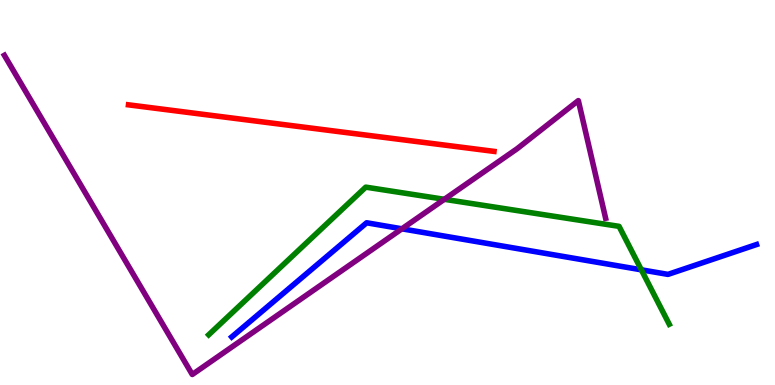[{'lines': ['blue', 'red'], 'intersections': []}, {'lines': ['green', 'red'], 'intersections': []}, {'lines': ['purple', 'red'], 'intersections': []}, {'lines': ['blue', 'green'], 'intersections': [{'x': 8.28, 'y': 2.99}]}, {'lines': ['blue', 'purple'], 'intersections': [{'x': 5.19, 'y': 4.06}]}, {'lines': ['green', 'purple'], 'intersections': [{'x': 5.73, 'y': 4.82}]}]